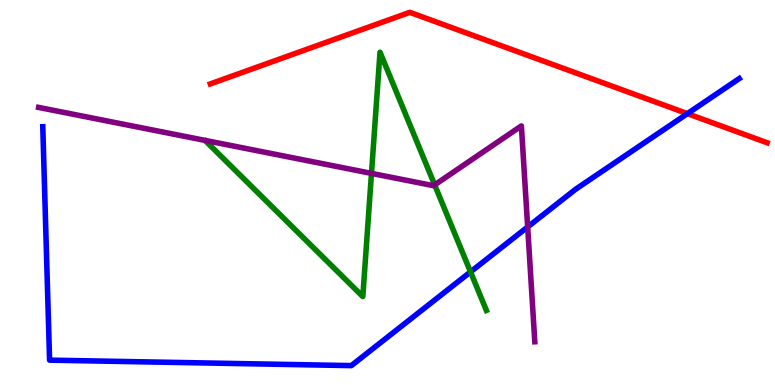[{'lines': ['blue', 'red'], 'intersections': [{'x': 8.87, 'y': 7.05}]}, {'lines': ['green', 'red'], 'intersections': []}, {'lines': ['purple', 'red'], 'intersections': []}, {'lines': ['blue', 'green'], 'intersections': [{'x': 6.07, 'y': 2.94}]}, {'lines': ['blue', 'purple'], 'intersections': [{'x': 6.81, 'y': 4.1}]}, {'lines': ['green', 'purple'], 'intersections': [{'x': 4.79, 'y': 5.5}, {'x': 5.61, 'y': 5.2}]}]